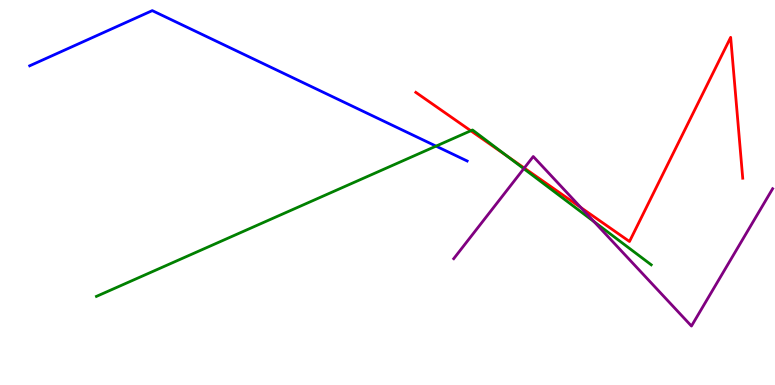[{'lines': ['blue', 'red'], 'intersections': []}, {'lines': ['green', 'red'], 'intersections': [{'x': 6.07, 'y': 6.6}, {'x': 6.54, 'y': 5.95}]}, {'lines': ['purple', 'red'], 'intersections': [{'x': 6.76, 'y': 5.63}, {'x': 7.5, 'y': 4.61}]}, {'lines': ['blue', 'green'], 'intersections': [{'x': 5.63, 'y': 6.2}]}, {'lines': ['blue', 'purple'], 'intersections': []}, {'lines': ['green', 'purple'], 'intersections': [{'x': 6.76, 'y': 5.62}, {'x': 7.67, 'y': 4.24}]}]